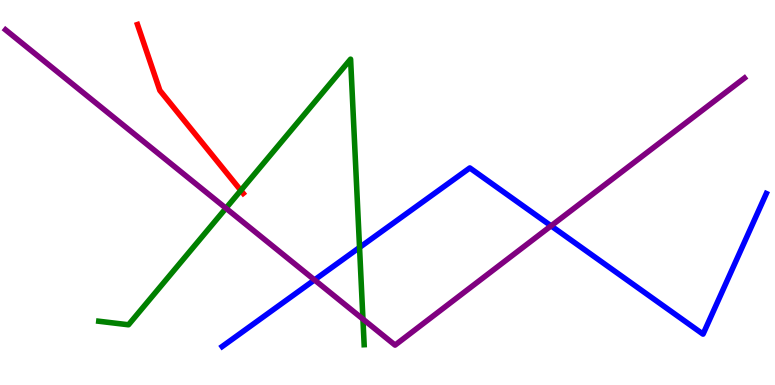[{'lines': ['blue', 'red'], 'intersections': []}, {'lines': ['green', 'red'], 'intersections': [{'x': 3.11, 'y': 5.05}]}, {'lines': ['purple', 'red'], 'intersections': []}, {'lines': ['blue', 'green'], 'intersections': [{'x': 4.64, 'y': 3.57}]}, {'lines': ['blue', 'purple'], 'intersections': [{'x': 4.06, 'y': 2.73}, {'x': 7.11, 'y': 4.13}]}, {'lines': ['green', 'purple'], 'intersections': [{'x': 2.92, 'y': 4.59}, {'x': 4.68, 'y': 1.71}]}]